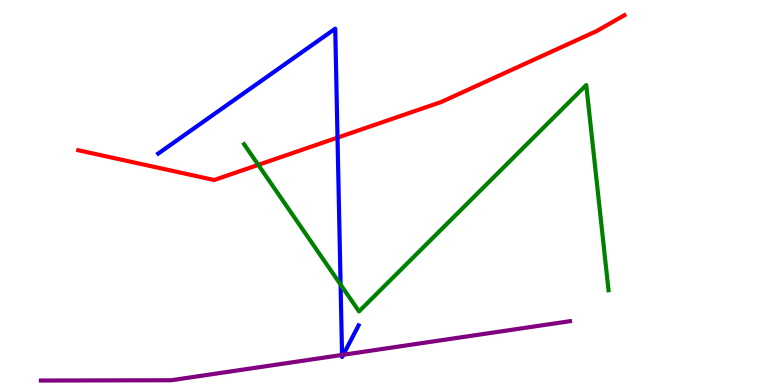[{'lines': ['blue', 'red'], 'intersections': [{'x': 4.36, 'y': 6.43}]}, {'lines': ['green', 'red'], 'intersections': [{'x': 3.33, 'y': 5.72}]}, {'lines': ['purple', 'red'], 'intersections': []}, {'lines': ['blue', 'green'], 'intersections': [{'x': 4.39, 'y': 2.61}]}, {'lines': ['blue', 'purple'], 'intersections': [{'x': 4.41, 'y': 0.781}, {'x': 4.43, 'y': 0.785}]}, {'lines': ['green', 'purple'], 'intersections': []}]